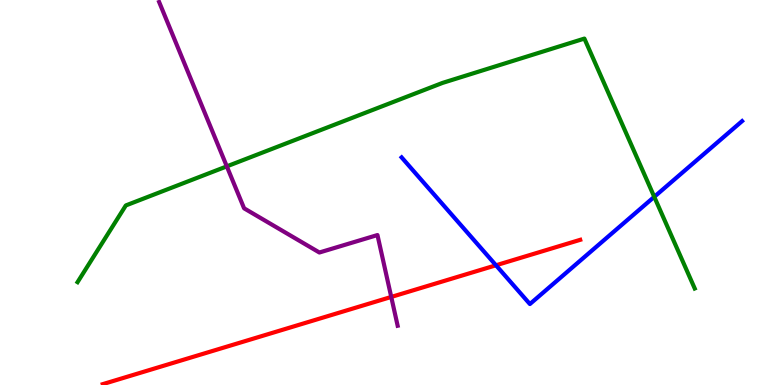[{'lines': ['blue', 'red'], 'intersections': [{'x': 6.4, 'y': 3.11}]}, {'lines': ['green', 'red'], 'intersections': []}, {'lines': ['purple', 'red'], 'intersections': [{'x': 5.05, 'y': 2.29}]}, {'lines': ['blue', 'green'], 'intersections': [{'x': 8.44, 'y': 4.89}]}, {'lines': ['blue', 'purple'], 'intersections': []}, {'lines': ['green', 'purple'], 'intersections': [{'x': 2.93, 'y': 5.68}]}]